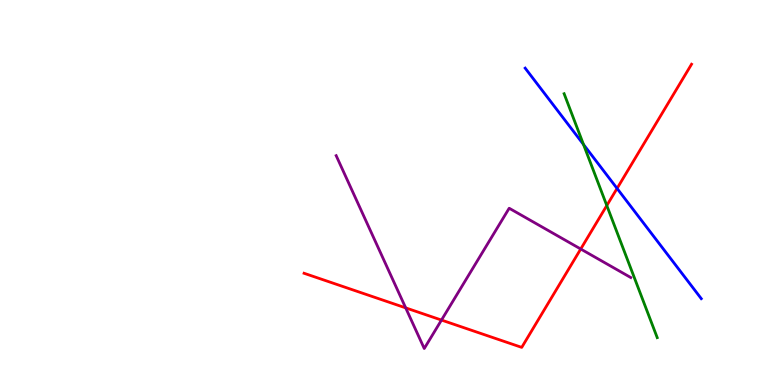[{'lines': ['blue', 'red'], 'intersections': [{'x': 7.96, 'y': 5.11}]}, {'lines': ['green', 'red'], 'intersections': [{'x': 7.83, 'y': 4.66}]}, {'lines': ['purple', 'red'], 'intersections': [{'x': 5.23, 'y': 2.0}, {'x': 5.7, 'y': 1.69}, {'x': 7.49, 'y': 3.53}]}, {'lines': ['blue', 'green'], 'intersections': [{'x': 7.53, 'y': 6.25}]}, {'lines': ['blue', 'purple'], 'intersections': []}, {'lines': ['green', 'purple'], 'intersections': []}]